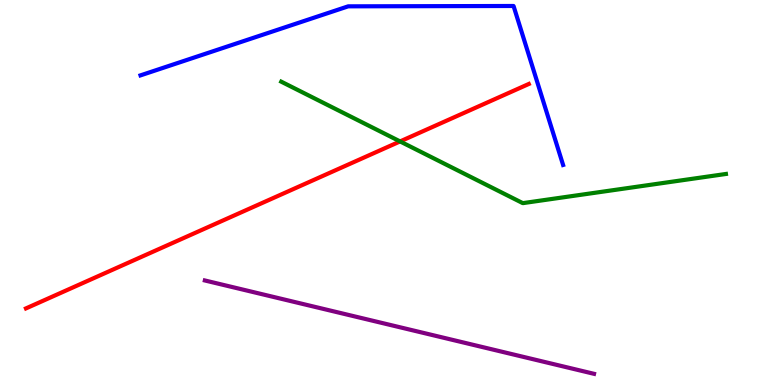[{'lines': ['blue', 'red'], 'intersections': []}, {'lines': ['green', 'red'], 'intersections': [{'x': 5.16, 'y': 6.33}]}, {'lines': ['purple', 'red'], 'intersections': []}, {'lines': ['blue', 'green'], 'intersections': []}, {'lines': ['blue', 'purple'], 'intersections': []}, {'lines': ['green', 'purple'], 'intersections': []}]